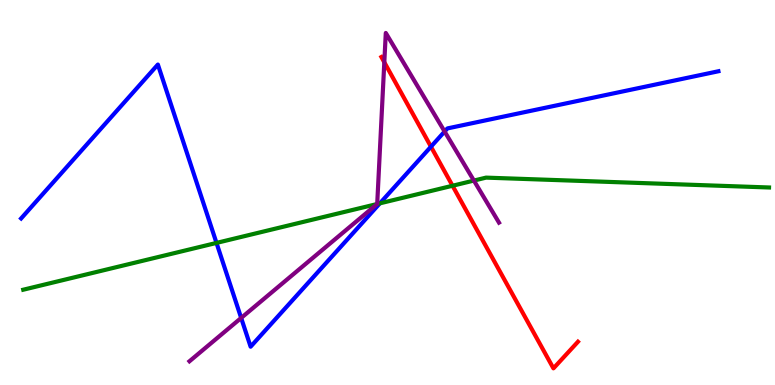[{'lines': ['blue', 'red'], 'intersections': [{'x': 5.56, 'y': 6.19}]}, {'lines': ['green', 'red'], 'intersections': [{'x': 5.84, 'y': 5.18}]}, {'lines': ['purple', 'red'], 'intersections': [{'x': 4.96, 'y': 8.38}]}, {'lines': ['blue', 'green'], 'intersections': [{'x': 2.79, 'y': 3.69}, {'x': 4.9, 'y': 4.72}]}, {'lines': ['blue', 'purple'], 'intersections': [{'x': 3.11, 'y': 1.74}, {'x': 5.74, 'y': 6.58}]}, {'lines': ['green', 'purple'], 'intersections': [{'x': 4.87, 'y': 4.7}, {'x': 6.11, 'y': 5.31}]}]